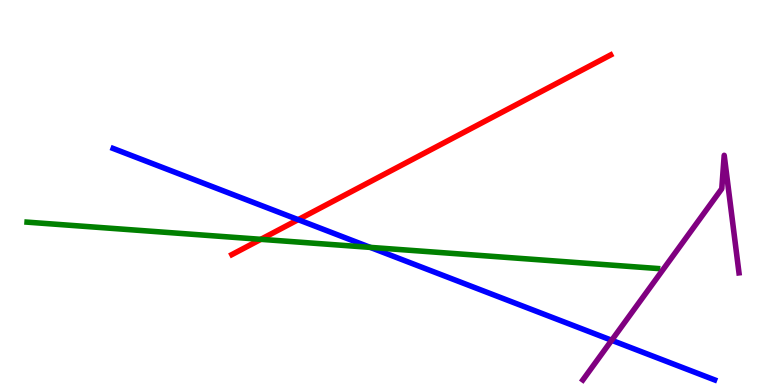[{'lines': ['blue', 'red'], 'intersections': [{'x': 3.85, 'y': 4.29}]}, {'lines': ['green', 'red'], 'intersections': [{'x': 3.37, 'y': 3.78}]}, {'lines': ['purple', 'red'], 'intersections': []}, {'lines': ['blue', 'green'], 'intersections': [{'x': 4.78, 'y': 3.57}]}, {'lines': ['blue', 'purple'], 'intersections': [{'x': 7.89, 'y': 1.16}]}, {'lines': ['green', 'purple'], 'intersections': []}]